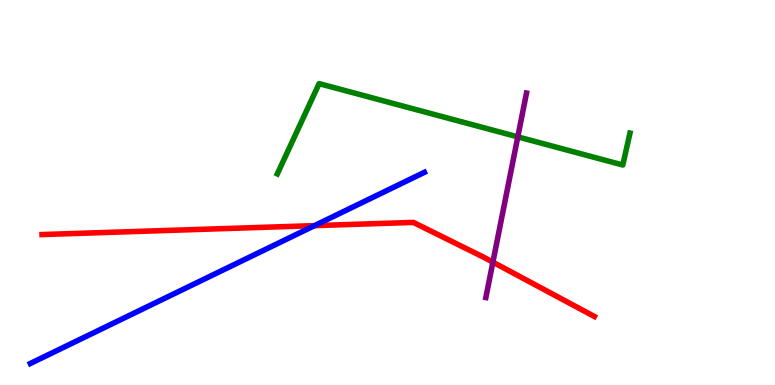[{'lines': ['blue', 'red'], 'intersections': [{'x': 4.06, 'y': 4.14}]}, {'lines': ['green', 'red'], 'intersections': []}, {'lines': ['purple', 'red'], 'intersections': [{'x': 6.36, 'y': 3.19}]}, {'lines': ['blue', 'green'], 'intersections': []}, {'lines': ['blue', 'purple'], 'intersections': []}, {'lines': ['green', 'purple'], 'intersections': [{'x': 6.68, 'y': 6.45}]}]